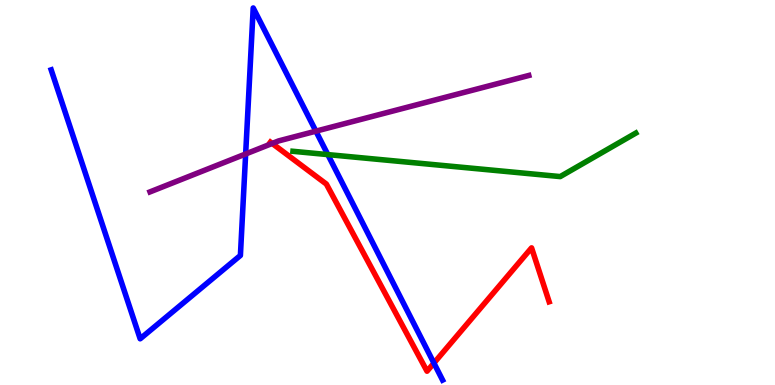[{'lines': ['blue', 'red'], 'intersections': [{'x': 5.6, 'y': 0.569}]}, {'lines': ['green', 'red'], 'intersections': []}, {'lines': ['purple', 'red'], 'intersections': [{'x': 3.51, 'y': 6.27}]}, {'lines': ['blue', 'green'], 'intersections': [{'x': 4.23, 'y': 5.98}]}, {'lines': ['blue', 'purple'], 'intersections': [{'x': 3.17, 'y': 6.0}, {'x': 4.08, 'y': 6.59}]}, {'lines': ['green', 'purple'], 'intersections': []}]